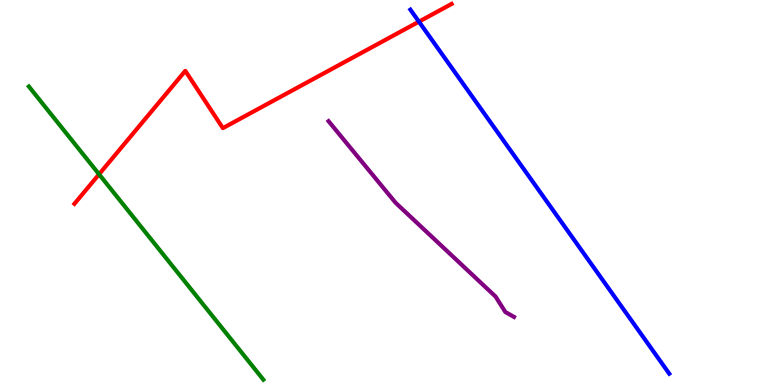[{'lines': ['blue', 'red'], 'intersections': [{'x': 5.41, 'y': 9.44}]}, {'lines': ['green', 'red'], 'intersections': [{'x': 1.28, 'y': 5.47}]}, {'lines': ['purple', 'red'], 'intersections': []}, {'lines': ['blue', 'green'], 'intersections': []}, {'lines': ['blue', 'purple'], 'intersections': []}, {'lines': ['green', 'purple'], 'intersections': []}]